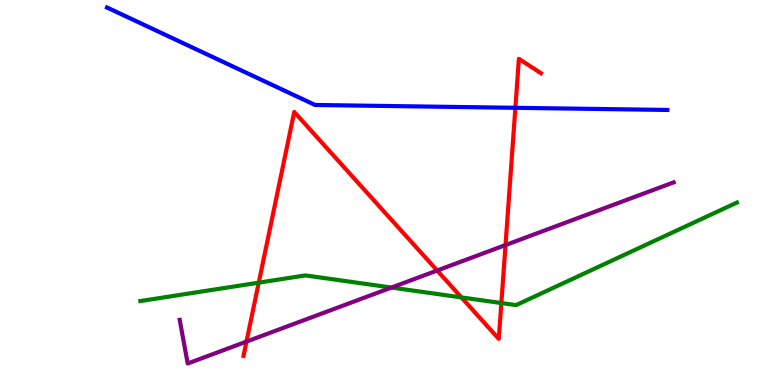[{'lines': ['blue', 'red'], 'intersections': [{'x': 6.65, 'y': 7.2}]}, {'lines': ['green', 'red'], 'intersections': [{'x': 3.34, 'y': 2.66}, {'x': 5.95, 'y': 2.28}, {'x': 6.47, 'y': 2.13}]}, {'lines': ['purple', 'red'], 'intersections': [{'x': 3.18, 'y': 1.13}, {'x': 5.64, 'y': 2.97}, {'x': 6.52, 'y': 3.64}]}, {'lines': ['blue', 'green'], 'intersections': []}, {'lines': ['blue', 'purple'], 'intersections': []}, {'lines': ['green', 'purple'], 'intersections': [{'x': 5.05, 'y': 2.53}]}]